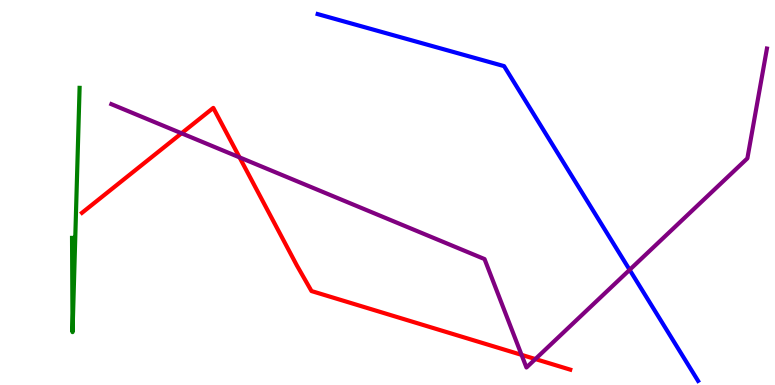[{'lines': ['blue', 'red'], 'intersections': []}, {'lines': ['green', 'red'], 'intersections': []}, {'lines': ['purple', 'red'], 'intersections': [{'x': 2.34, 'y': 6.54}, {'x': 3.09, 'y': 5.91}, {'x': 6.73, 'y': 0.783}, {'x': 6.91, 'y': 0.674}]}, {'lines': ['blue', 'green'], 'intersections': []}, {'lines': ['blue', 'purple'], 'intersections': [{'x': 8.12, 'y': 2.99}]}, {'lines': ['green', 'purple'], 'intersections': []}]